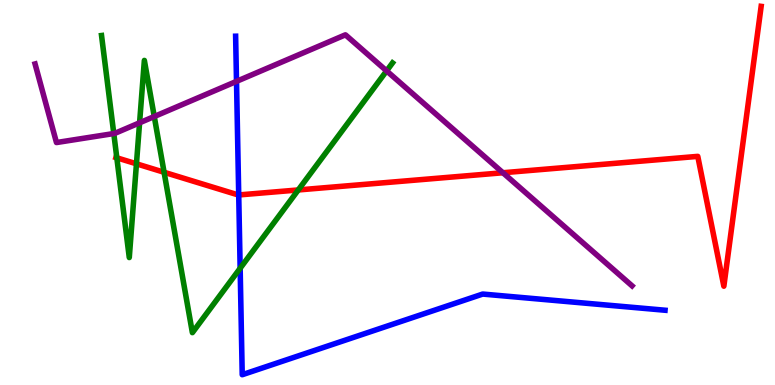[{'lines': ['blue', 'red'], 'intersections': [{'x': 3.08, 'y': 4.94}]}, {'lines': ['green', 'red'], 'intersections': [{'x': 1.51, 'y': 5.9}, {'x': 1.76, 'y': 5.75}, {'x': 2.12, 'y': 5.53}, {'x': 3.85, 'y': 5.07}]}, {'lines': ['purple', 'red'], 'intersections': [{'x': 6.49, 'y': 5.51}]}, {'lines': ['blue', 'green'], 'intersections': [{'x': 3.1, 'y': 3.03}]}, {'lines': ['blue', 'purple'], 'intersections': [{'x': 3.05, 'y': 7.89}]}, {'lines': ['green', 'purple'], 'intersections': [{'x': 1.47, 'y': 6.53}, {'x': 1.8, 'y': 6.81}, {'x': 1.99, 'y': 6.97}, {'x': 4.99, 'y': 8.16}]}]